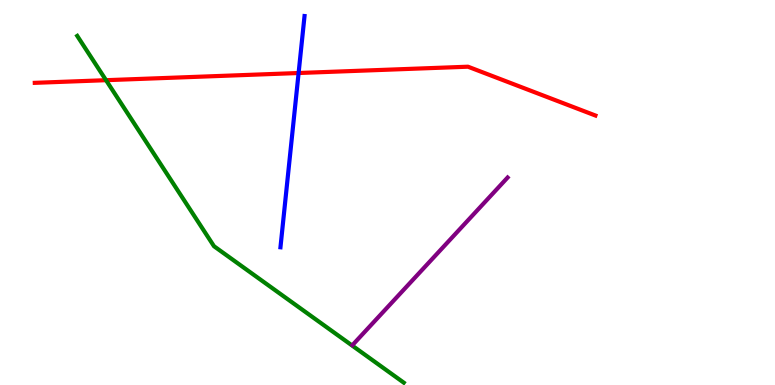[{'lines': ['blue', 'red'], 'intersections': [{'x': 3.85, 'y': 8.1}]}, {'lines': ['green', 'red'], 'intersections': [{'x': 1.37, 'y': 7.92}]}, {'lines': ['purple', 'red'], 'intersections': []}, {'lines': ['blue', 'green'], 'intersections': []}, {'lines': ['blue', 'purple'], 'intersections': []}, {'lines': ['green', 'purple'], 'intersections': []}]